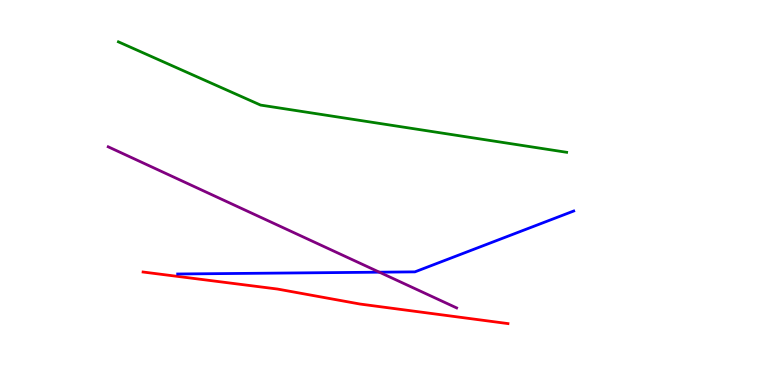[{'lines': ['blue', 'red'], 'intersections': []}, {'lines': ['green', 'red'], 'intersections': []}, {'lines': ['purple', 'red'], 'intersections': []}, {'lines': ['blue', 'green'], 'intersections': []}, {'lines': ['blue', 'purple'], 'intersections': [{'x': 4.9, 'y': 2.93}]}, {'lines': ['green', 'purple'], 'intersections': []}]